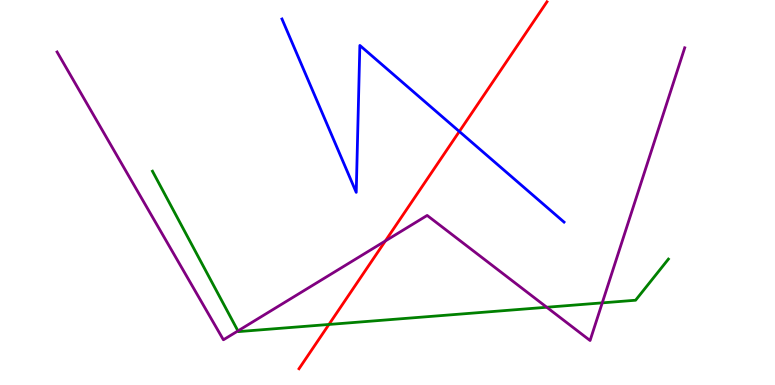[{'lines': ['blue', 'red'], 'intersections': [{'x': 5.93, 'y': 6.58}]}, {'lines': ['green', 'red'], 'intersections': [{'x': 4.24, 'y': 1.57}]}, {'lines': ['purple', 'red'], 'intersections': [{'x': 4.97, 'y': 3.74}]}, {'lines': ['blue', 'green'], 'intersections': []}, {'lines': ['blue', 'purple'], 'intersections': []}, {'lines': ['green', 'purple'], 'intersections': [{'x': 3.07, 'y': 1.4}, {'x': 7.05, 'y': 2.02}, {'x': 7.77, 'y': 2.13}]}]